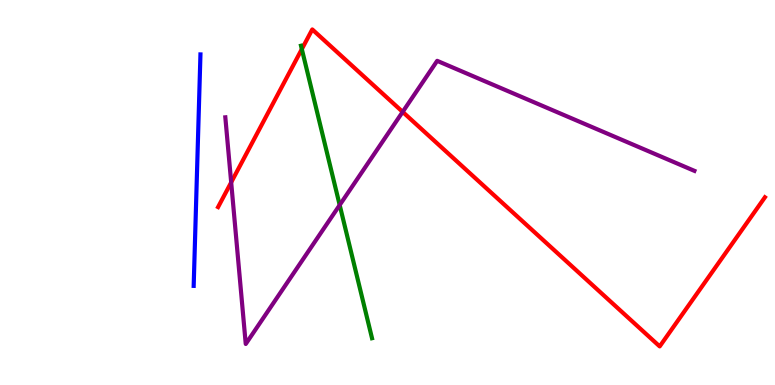[{'lines': ['blue', 'red'], 'intersections': []}, {'lines': ['green', 'red'], 'intersections': [{'x': 3.89, 'y': 8.72}]}, {'lines': ['purple', 'red'], 'intersections': [{'x': 2.98, 'y': 5.26}, {'x': 5.2, 'y': 7.09}]}, {'lines': ['blue', 'green'], 'intersections': []}, {'lines': ['blue', 'purple'], 'intersections': []}, {'lines': ['green', 'purple'], 'intersections': [{'x': 4.38, 'y': 4.67}]}]